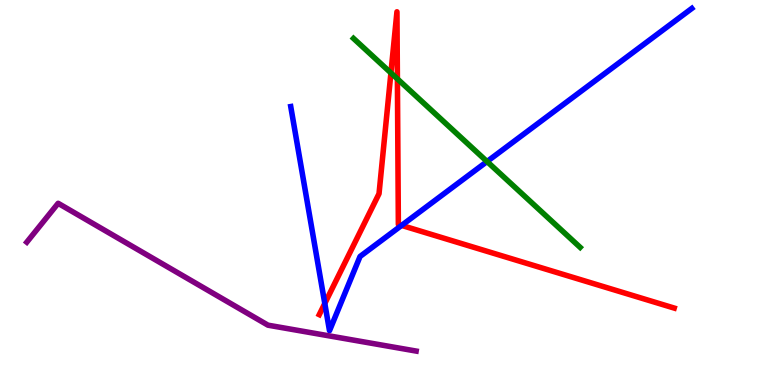[{'lines': ['blue', 'red'], 'intersections': [{'x': 4.19, 'y': 2.12}, {'x': 5.18, 'y': 4.15}]}, {'lines': ['green', 'red'], 'intersections': [{'x': 5.04, 'y': 8.11}, {'x': 5.13, 'y': 7.95}]}, {'lines': ['purple', 'red'], 'intersections': []}, {'lines': ['blue', 'green'], 'intersections': [{'x': 6.28, 'y': 5.8}]}, {'lines': ['blue', 'purple'], 'intersections': []}, {'lines': ['green', 'purple'], 'intersections': []}]